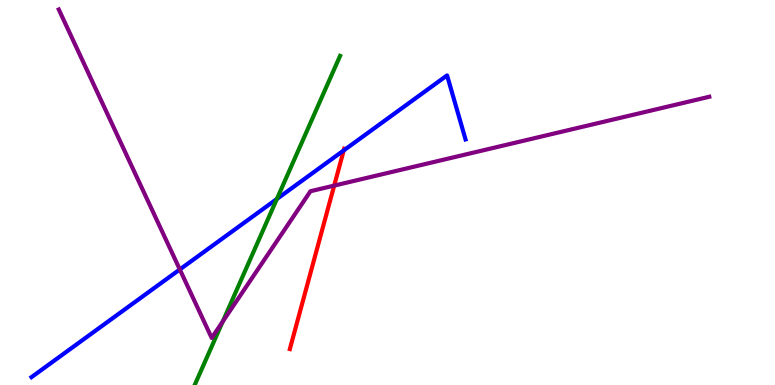[{'lines': ['blue', 'red'], 'intersections': [{'x': 4.44, 'y': 6.09}]}, {'lines': ['green', 'red'], 'intersections': []}, {'lines': ['purple', 'red'], 'intersections': [{'x': 4.31, 'y': 5.18}]}, {'lines': ['blue', 'green'], 'intersections': [{'x': 3.57, 'y': 4.83}]}, {'lines': ['blue', 'purple'], 'intersections': [{'x': 2.32, 'y': 3.0}]}, {'lines': ['green', 'purple'], 'intersections': [{'x': 2.87, 'y': 1.65}]}]